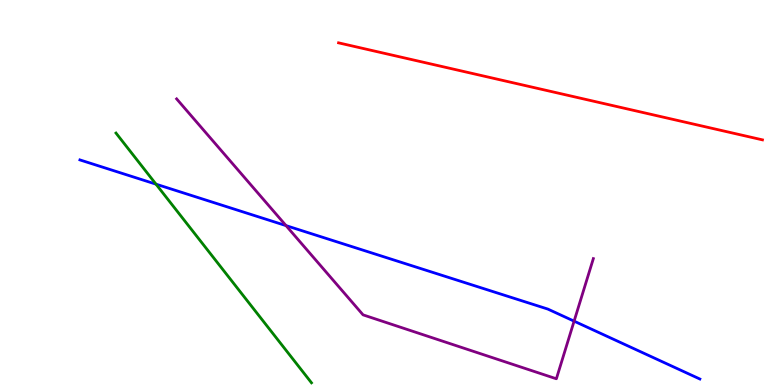[{'lines': ['blue', 'red'], 'intersections': []}, {'lines': ['green', 'red'], 'intersections': []}, {'lines': ['purple', 'red'], 'intersections': []}, {'lines': ['blue', 'green'], 'intersections': [{'x': 2.01, 'y': 5.22}]}, {'lines': ['blue', 'purple'], 'intersections': [{'x': 3.69, 'y': 4.14}, {'x': 7.41, 'y': 1.66}]}, {'lines': ['green', 'purple'], 'intersections': []}]